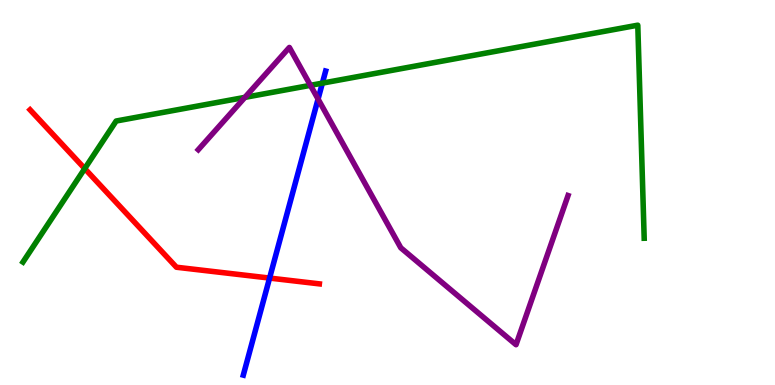[{'lines': ['blue', 'red'], 'intersections': [{'x': 3.48, 'y': 2.78}]}, {'lines': ['green', 'red'], 'intersections': [{'x': 1.09, 'y': 5.62}]}, {'lines': ['purple', 'red'], 'intersections': []}, {'lines': ['blue', 'green'], 'intersections': [{'x': 4.16, 'y': 7.84}]}, {'lines': ['blue', 'purple'], 'intersections': [{'x': 4.1, 'y': 7.43}]}, {'lines': ['green', 'purple'], 'intersections': [{'x': 3.16, 'y': 7.47}, {'x': 4.01, 'y': 7.78}]}]